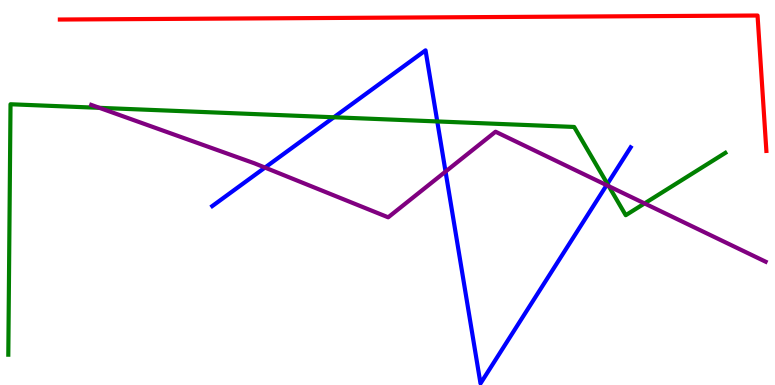[{'lines': ['blue', 'red'], 'intersections': []}, {'lines': ['green', 'red'], 'intersections': []}, {'lines': ['purple', 'red'], 'intersections': []}, {'lines': ['blue', 'green'], 'intersections': [{'x': 4.31, 'y': 6.95}, {'x': 5.64, 'y': 6.85}, {'x': 7.84, 'y': 5.22}]}, {'lines': ['blue', 'purple'], 'intersections': [{'x': 3.42, 'y': 5.65}, {'x': 5.75, 'y': 5.54}, {'x': 7.83, 'y': 5.19}]}, {'lines': ['green', 'purple'], 'intersections': [{'x': 1.28, 'y': 7.2}, {'x': 7.86, 'y': 5.16}, {'x': 8.32, 'y': 4.72}]}]